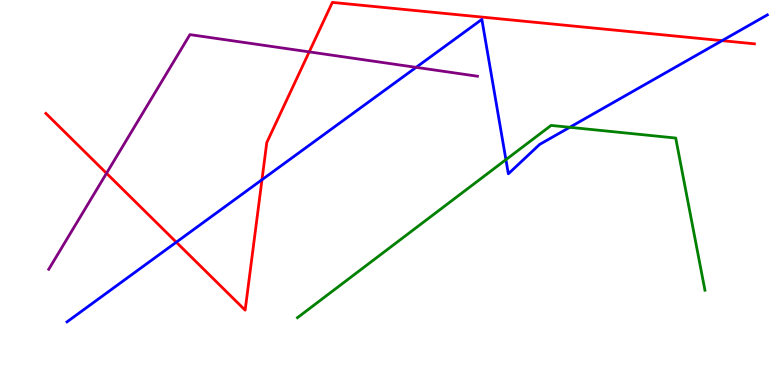[{'lines': ['blue', 'red'], 'intersections': [{'x': 2.27, 'y': 3.71}, {'x': 3.38, 'y': 5.33}, {'x': 9.32, 'y': 8.94}]}, {'lines': ['green', 'red'], 'intersections': []}, {'lines': ['purple', 'red'], 'intersections': [{'x': 1.37, 'y': 5.5}, {'x': 3.99, 'y': 8.65}]}, {'lines': ['blue', 'green'], 'intersections': [{'x': 6.53, 'y': 5.85}, {'x': 7.35, 'y': 6.69}]}, {'lines': ['blue', 'purple'], 'intersections': [{'x': 5.37, 'y': 8.25}]}, {'lines': ['green', 'purple'], 'intersections': []}]